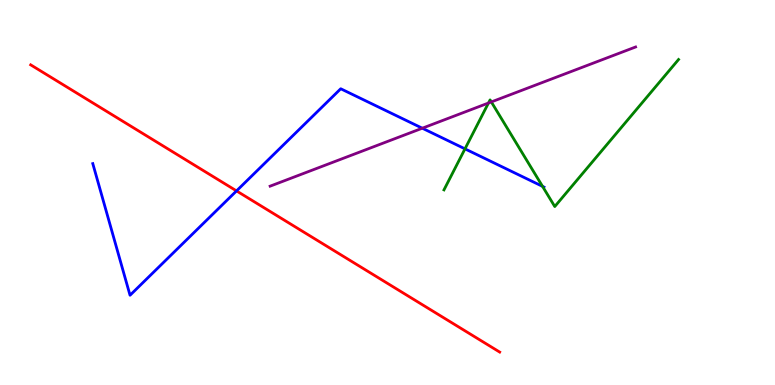[{'lines': ['blue', 'red'], 'intersections': [{'x': 3.05, 'y': 5.04}]}, {'lines': ['green', 'red'], 'intersections': []}, {'lines': ['purple', 'red'], 'intersections': []}, {'lines': ['blue', 'green'], 'intersections': [{'x': 6.0, 'y': 6.13}, {'x': 7.0, 'y': 5.16}]}, {'lines': ['blue', 'purple'], 'intersections': [{'x': 5.45, 'y': 6.67}]}, {'lines': ['green', 'purple'], 'intersections': [{'x': 6.3, 'y': 7.32}, {'x': 6.34, 'y': 7.35}]}]